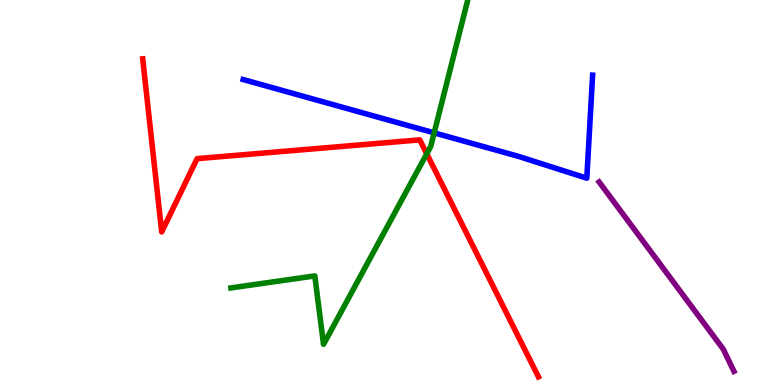[{'lines': ['blue', 'red'], 'intersections': []}, {'lines': ['green', 'red'], 'intersections': [{'x': 5.51, 'y': 6.01}]}, {'lines': ['purple', 'red'], 'intersections': []}, {'lines': ['blue', 'green'], 'intersections': [{'x': 5.6, 'y': 6.55}]}, {'lines': ['blue', 'purple'], 'intersections': []}, {'lines': ['green', 'purple'], 'intersections': []}]